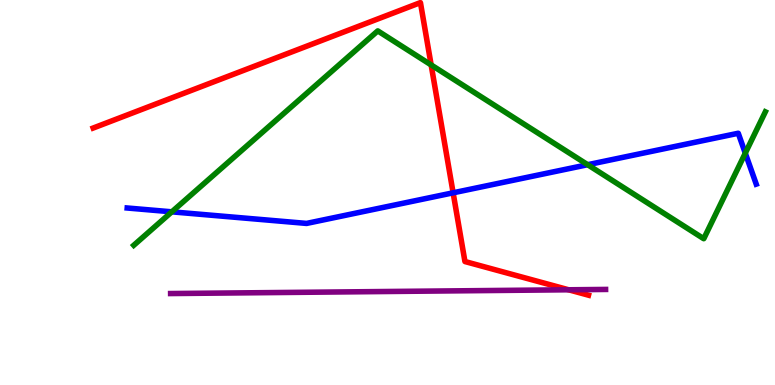[{'lines': ['blue', 'red'], 'intersections': [{'x': 5.85, 'y': 4.99}]}, {'lines': ['green', 'red'], 'intersections': [{'x': 5.56, 'y': 8.31}]}, {'lines': ['purple', 'red'], 'intersections': [{'x': 7.34, 'y': 2.47}]}, {'lines': ['blue', 'green'], 'intersections': [{'x': 2.22, 'y': 4.5}, {'x': 7.58, 'y': 5.72}, {'x': 9.62, 'y': 6.02}]}, {'lines': ['blue', 'purple'], 'intersections': []}, {'lines': ['green', 'purple'], 'intersections': []}]